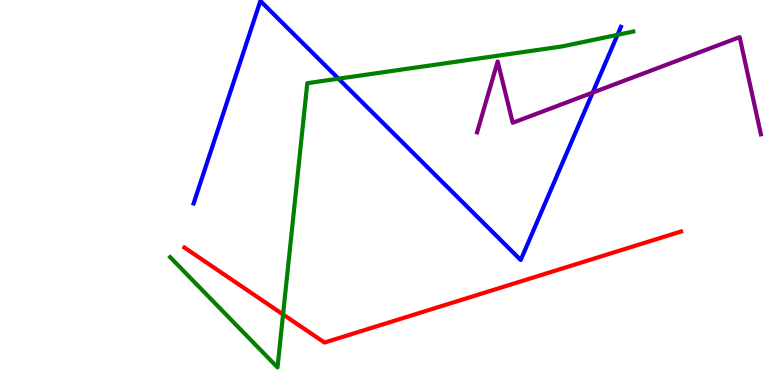[{'lines': ['blue', 'red'], 'intersections': []}, {'lines': ['green', 'red'], 'intersections': [{'x': 3.65, 'y': 1.83}]}, {'lines': ['purple', 'red'], 'intersections': []}, {'lines': ['blue', 'green'], 'intersections': [{'x': 4.37, 'y': 7.96}, {'x': 7.97, 'y': 9.1}]}, {'lines': ['blue', 'purple'], 'intersections': [{'x': 7.65, 'y': 7.59}]}, {'lines': ['green', 'purple'], 'intersections': []}]